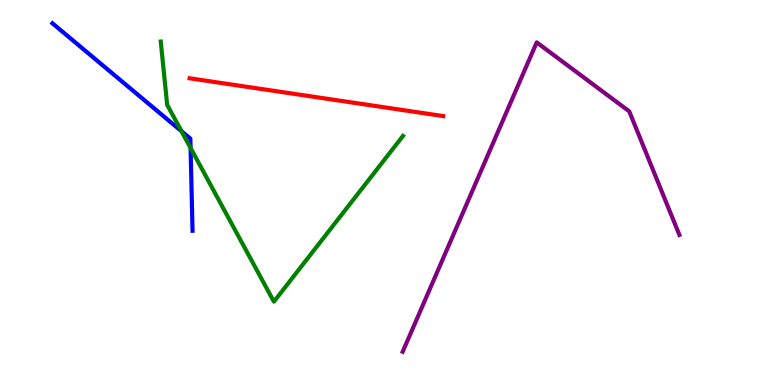[{'lines': ['blue', 'red'], 'intersections': []}, {'lines': ['green', 'red'], 'intersections': []}, {'lines': ['purple', 'red'], 'intersections': []}, {'lines': ['blue', 'green'], 'intersections': [{'x': 2.34, 'y': 6.59}, {'x': 2.46, 'y': 6.16}]}, {'lines': ['blue', 'purple'], 'intersections': []}, {'lines': ['green', 'purple'], 'intersections': []}]